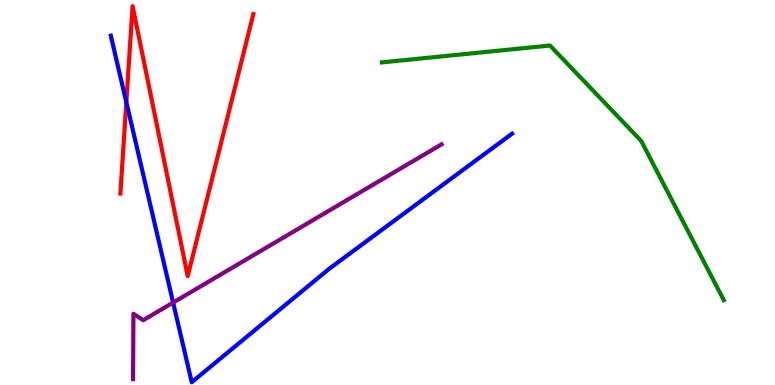[{'lines': ['blue', 'red'], 'intersections': [{'x': 1.63, 'y': 7.34}]}, {'lines': ['green', 'red'], 'intersections': []}, {'lines': ['purple', 'red'], 'intersections': []}, {'lines': ['blue', 'green'], 'intersections': []}, {'lines': ['blue', 'purple'], 'intersections': [{'x': 2.23, 'y': 2.14}]}, {'lines': ['green', 'purple'], 'intersections': []}]